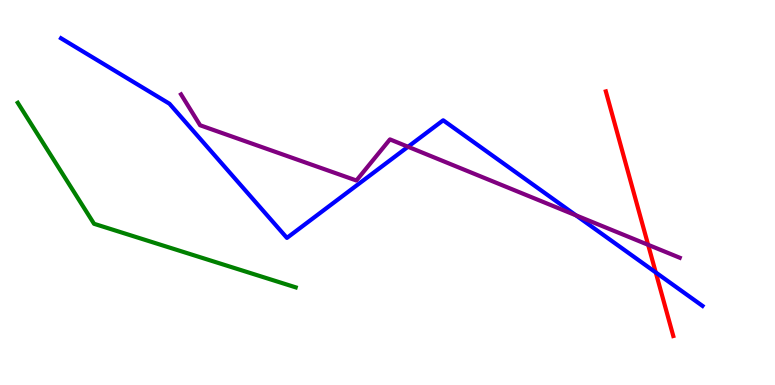[{'lines': ['blue', 'red'], 'intersections': [{'x': 8.46, 'y': 2.92}]}, {'lines': ['green', 'red'], 'intersections': []}, {'lines': ['purple', 'red'], 'intersections': [{'x': 8.36, 'y': 3.64}]}, {'lines': ['blue', 'green'], 'intersections': []}, {'lines': ['blue', 'purple'], 'intersections': [{'x': 5.26, 'y': 6.19}, {'x': 7.43, 'y': 4.41}]}, {'lines': ['green', 'purple'], 'intersections': []}]